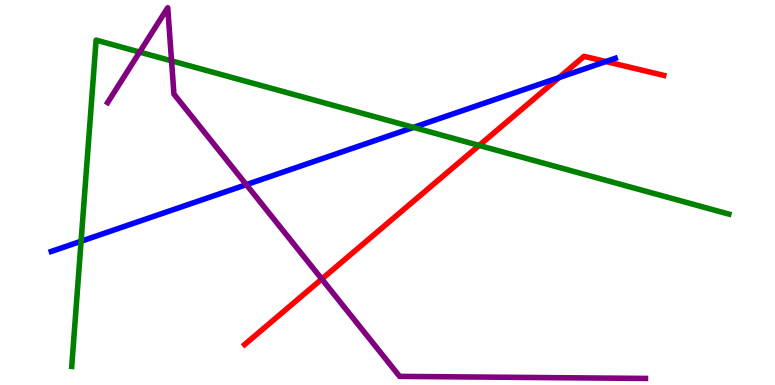[{'lines': ['blue', 'red'], 'intersections': [{'x': 7.21, 'y': 7.99}, {'x': 7.82, 'y': 8.4}]}, {'lines': ['green', 'red'], 'intersections': [{'x': 6.18, 'y': 6.22}]}, {'lines': ['purple', 'red'], 'intersections': [{'x': 4.15, 'y': 2.75}]}, {'lines': ['blue', 'green'], 'intersections': [{'x': 1.05, 'y': 3.73}, {'x': 5.34, 'y': 6.69}]}, {'lines': ['blue', 'purple'], 'intersections': [{'x': 3.18, 'y': 5.2}]}, {'lines': ['green', 'purple'], 'intersections': [{'x': 1.8, 'y': 8.65}, {'x': 2.21, 'y': 8.42}]}]